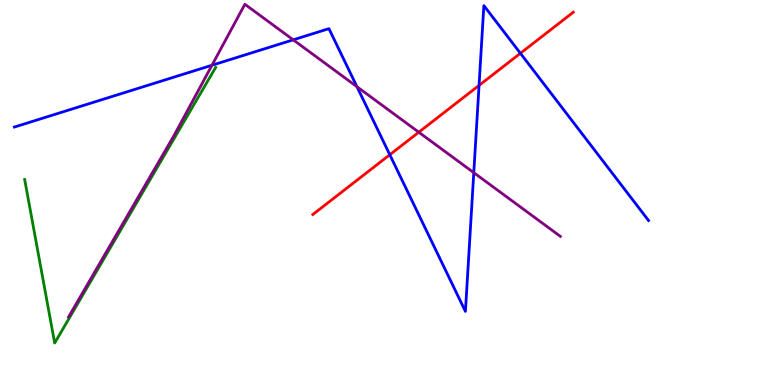[{'lines': ['blue', 'red'], 'intersections': [{'x': 5.03, 'y': 5.98}, {'x': 6.18, 'y': 7.78}, {'x': 6.71, 'y': 8.62}]}, {'lines': ['green', 'red'], 'intersections': []}, {'lines': ['purple', 'red'], 'intersections': [{'x': 5.4, 'y': 6.57}]}, {'lines': ['blue', 'green'], 'intersections': []}, {'lines': ['blue', 'purple'], 'intersections': [{'x': 2.74, 'y': 8.31}, {'x': 3.78, 'y': 8.97}, {'x': 4.61, 'y': 7.75}, {'x': 6.11, 'y': 5.51}]}, {'lines': ['green', 'purple'], 'intersections': []}]